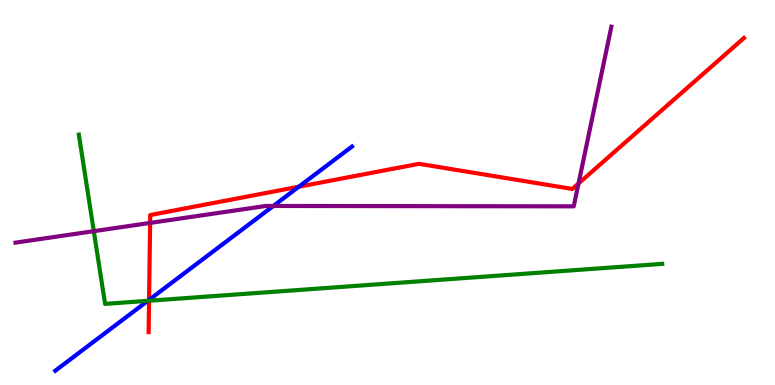[{'lines': ['blue', 'red'], 'intersections': [{'x': 1.92, 'y': 2.21}, {'x': 3.86, 'y': 5.15}]}, {'lines': ['green', 'red'], 'intersections': [{'x': 1.92, 'y': 2.19}]}, {'lines': ['purple', 'red'], 'intersections': [{'x': 1.94, 'y': 4.21}, {'x': 7.46, 'y': 5.23}]}, {'lines': ['blue', 'green'], 'intersections': [{'x': 1.91, 'y': 2.19}]}, {'lines': ['blue', 'purple'], 'intersections': [{'x': 3.53, 'y': 4.65}]}, {'lines': ['green', 'purple'], 'intersections': [{'x': 1.21, 'y': 4.0}]}]